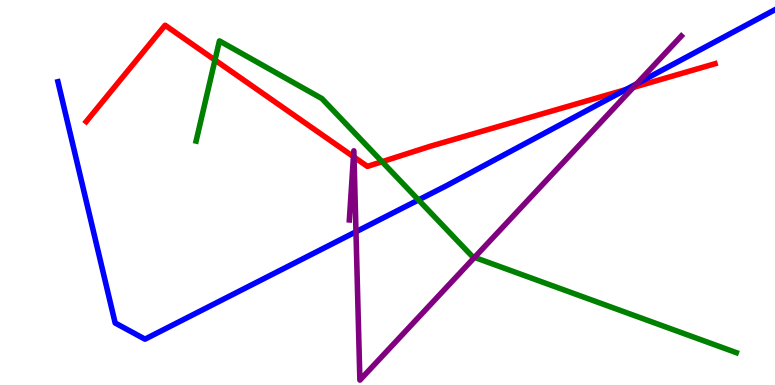[{'lines': ['blue', 'red'], 'intersections': [{'x': 8.08, 'y': 7.67}]}, {'lines': ['green', 'red'], 'intersections': [{'x': 2.77, 'y': 8.44}, {'x': 4.93, 'y': 5.8}]}, {'lines': ['purple', 'red'], 'intersections': [{'x': 4.56, 'y': 5.93}, {'x': 4.57, 'y': 5.92}, {'x': 8.17, 'y': 7.73}]}, {'lines': ['blue', 'green'], 'intersections': [{'x': 5.4, 'y': 4.81}]}, {'lines': ['blue', 'purple'], 'intersections': [{'x': 4.59, 'y': 3.98}, {'x': 8.21, 'y': 7.82}]}, {'lines': ['green', 'purple'], 'intersections': [{'x': 6.12, 'y': 3.31}]}]